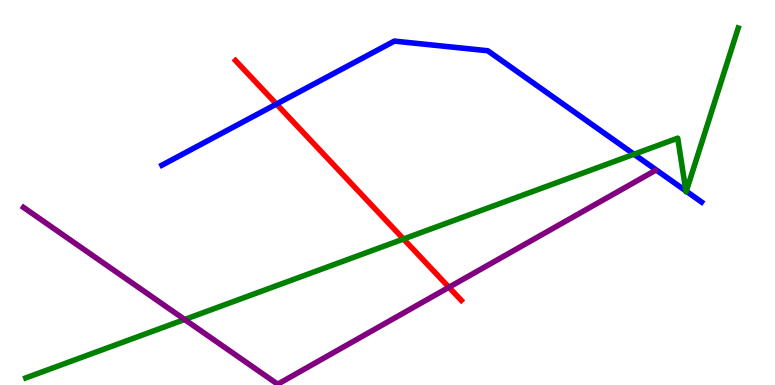[{'lines': ['blue', 'red'], 'intersections': [{'x': 3.57, 'y': 7.3}]}, {'lines': ['green', 'red'], 'intersections': [{'x': 5.21, 'y': 3.79}]}, {'lines': ['purple', 'red'], 'intersections': [{'x': 5.79, 'y': 2.54}]}, {'lines': ['blue', 'green'], 'intersections': [{'x': 8.18, 'y': 5.99}, {'x': 8.85, 'y': 5.04}, {'x': 8.86, 'y': 5.03}]}, {'lines': ['blue', 'purple'], 'intersections': []}, {'lines': ['green', 'purple'], 'intersections': [{'x': 2.38, 'y': 1.7}]}]